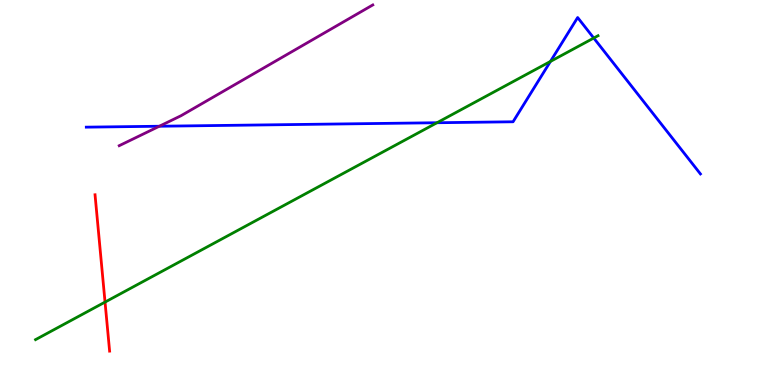[{'lines': ['blue', 'red'], 'intersections': []}, {'lines': ['green', 'red'], 'intersections': [{'x': 1.36, 'y': 2.15}]}, {'lines': ['purple', 'red'], 'intersections': []}, {'lines': ['blue', 'green'], 'intersections': [{'x': 5.64, 'y': 6.81}, {'x': 7.1, 'y': 8.4}, {'x': 7.66, 'y': 9.01}]}, {'lines': ['blue', 'purple'], 'intersections': [{'x': 2.06, 'y': 6.72}]}, {'lines': ['green', 'purple'], 'intersections': []}]